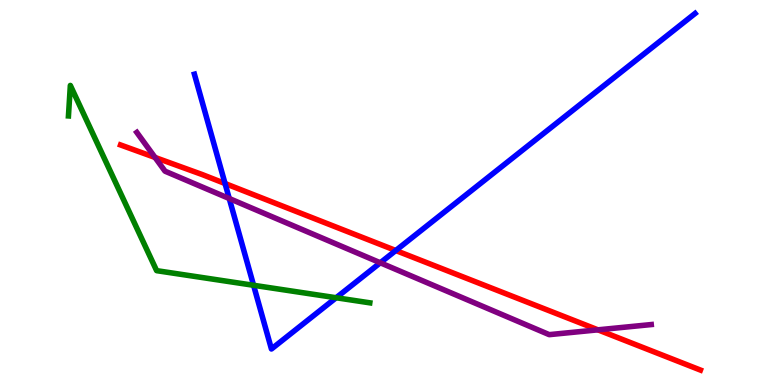[{'lines': ['blue', 'red'], 'intersections': [{'x': 2.9, 'y': 5.23}, {'x': 5.11, 'y': 3.49}]}, {'lines': ['green', 'red'], 'intersections': []}, {'lines': ['purple', 'red'], 'intersections': [{'x': 2.0, 'y': 5.91}, {'x': 7.72, 'y': 1.43}]}, {'lines': ['blue', 'green'], 'intersections': [{'x': 3.27, 'y': 2.59}, {'x': 4.34, 'y': 2.27}]}, {'lines': ['blue', 'purple'], 'intersections': [{'x': 2.96, 'y': 4.84}, {'x': 4.91, 'y': 3.17}]}, {'lines': ['green', 'purple'], 'intersections': []}]